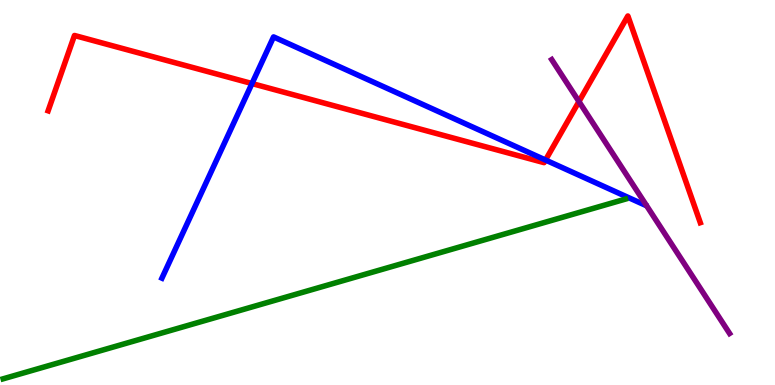[{'lines': ['blue', 'red'], 'intersections': [{'x': 3.25, 'y': 7.83}, {'x': 7.04, 'y': 5.84}]}, {'lines': ['green', 'red'], 'intersections': []}, {'lines': ['purple', 'red'], 'intersections': [{'x': 7.47, 'y': 7.36}]}, {'lines': ['blue', 'green'], 'intersections': []}, {'lines': ['blue', 'purple'], 'intersections': []}, {'lines': ['green', 'purple'], 'intersections': []}]